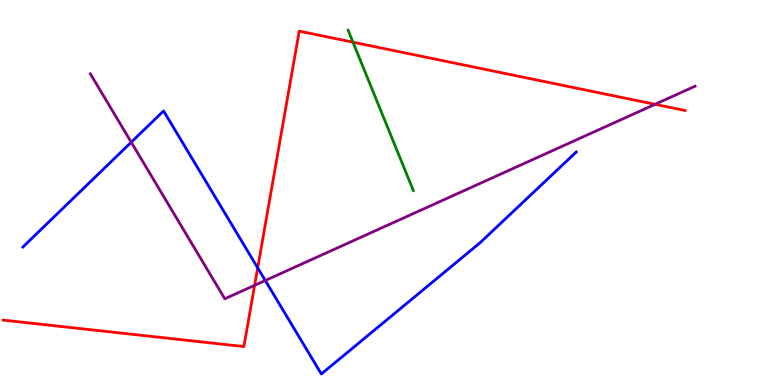[{'lines': ['blue', 'red'], 'intersections': [{'x': 3.33, 'y': 3.04}]}, {'lines': ['green', 'red'], 'intersections': [{'x': 4.55, 'y': 8.9}]}, {'lines': ['purple', 'red'], 'intersections': [{'x': 3.29, 'y': 2.59}, {'x': 8.45, 'y': 7.29}]}, {'lines': ['blue', 'green'], 'intersections': []}, {'lines': ['blue', 'purple'], 'intersections': [{'x': 1.69, 'y': 6.31}, {'x': 3.42, 'y': 2.71}]}, {'lines': ['green', 'purple'], 'intersections': []}]